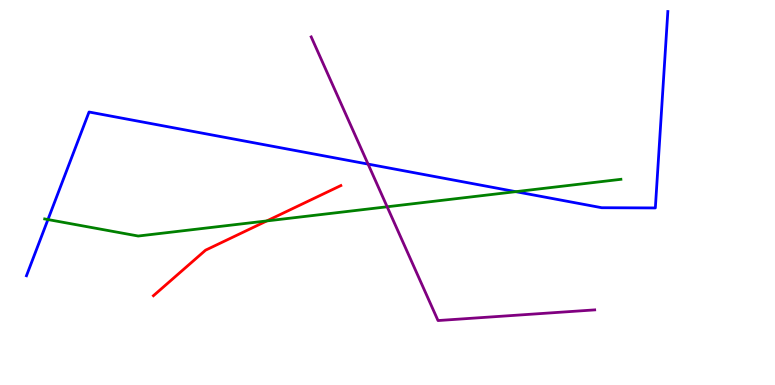[{'lines': ['blue', 'red'], 'intersections': []}, {'lines': ['green', 'red'], 'intersections': [{'x': 3.44, 'y': 4.26}]}, {'lines': ['purple', 'red'], 'intersections': []}, {'lines': ['blue', 'green'], 'intersections': [{'x': 0.619, 'y': 4.3}, {'x': 6.65, 'y': 5.02}]}, {'lines': ['blue', 'purple'], 'intersections': [{'x': 4.75, 'y': 5.74}]}, {'lines': ['green', 'purple'], 'intersections': [{'x': 5.0, 'y': 4.63}]}]